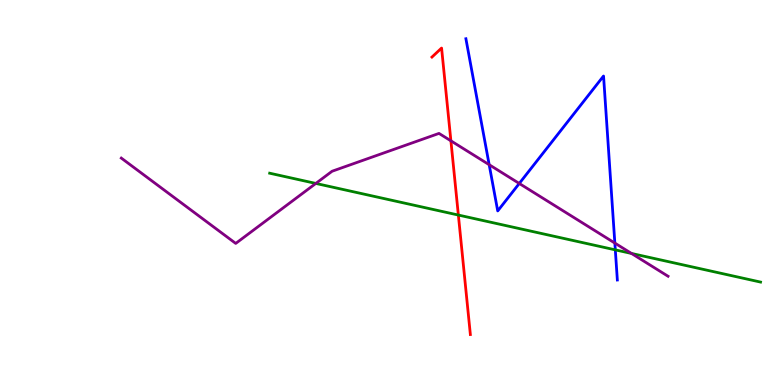[{'lines': ['blue', 'red'], 'intersections': []}, {'lines': ['green', 'red'], 'intersections': [{'x': 5.91, 'y': 4.41}]}, {'lines': ['purple', 'red'], 'intersections': [{'x': 5.82, 'y': 6.34}]}, {'lines': ['blue', 'green'], 'intersections': [{'x': 7.94, 'y': 3.51}]}, {'lines': ['blue', 'purple'], 'intersections': [{'x': 6.31, 'y': 5.72}, {'x': 6.7, 'y': 5.23}, {'x': 7.93, 'y': 3.69}]}, {'lines': ['green', 'purple'], 'intersections': [{'x': 4.08, 'y': 5.24}, {'x': 8.15, 'y': 3.42}]}]